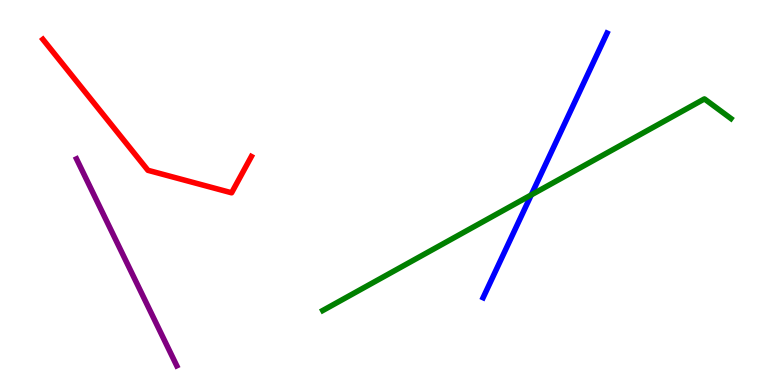[{'lines': ['blue', 'red'], 'intersections': []}, {'lines': ['green', 'red'], 'intersections': []}, {'lines': ['purple', 'red'], 'intersections': []}, {'lines': ['blue', 'green'], 'intersections': [{'x': 6.85, 'y': 4.94}]}, {'lines': ['blue', 'purple'], 'intersections': []}, {'lines': ['green', 'purple'], 'intersections': []}]